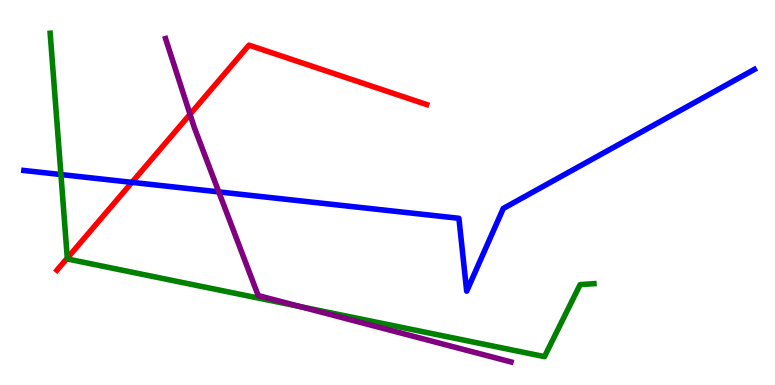[{'lines': ['blue', 'red'], 'intersections': [{'x': 1.7, 'y': 5.26}]}, {'lines': ['green', 'red'], 'intersections': [{'x': 0.868, 'y': 3.3}]}, {'lines': ['purple', 'red'], 'intersections': [{'x': 2.45, 'y': 7.03}]}, {'lines': ['blue', 'green'], 'intersections': [{'x': 0.786, 'y': 5.47}]}, {'lines': ['blue', 'purple'], 'intersections': [{'x': 2.82, 'y': 5.02}]}, {'lines': ['green', 'purple'], 'intersections': [{'x': 3.88, 'y': 2.03}]}]